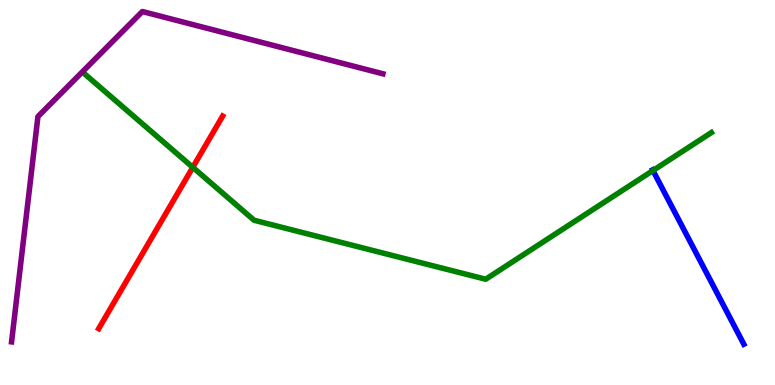[{'lines': ['blue', 'red'], 'intersections': []}, {'lines': ['green', 'red'], 'intersections': [{'x': 2.49, 'y': 5.65}]}, {'lines': ['purple', 'red'], 'intersections': []}, {'lines': ['blue', 'green'], 'intersections': [{'x': 8.43, 'y': 5.57}]}, {'lines': ['blue', 'purple'], 'intersections': []}, {'lines': ['green', 'purple'], 'intersections': []}]